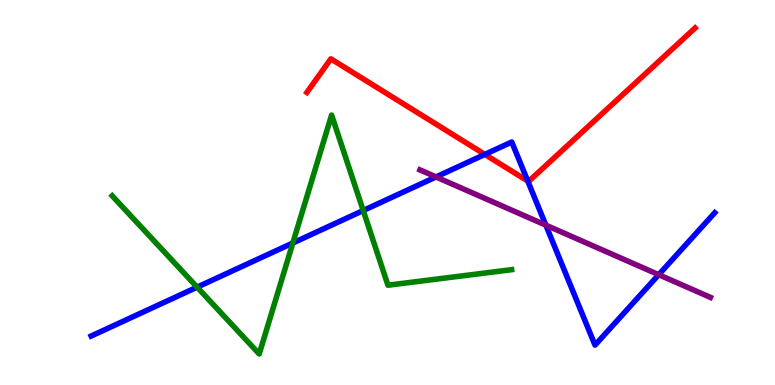[{'lines': ['blue', 'red'], 'intersections': [{'x': 6.26, 'y': 5.99}, {'x': 6.81, 'y': 5.3}]}, {'lines': ['green', 'red'], 'intersections': []}, {'lines': ['purple', 'red'], 'intersections': []}, {'lines': ['blue', 'green'], 'intersections': [{'x': 2.54, 'y': 2.54}, {'x': 3.78, 'y': 3.69}, {'x': 4.69, 'y': 4.53}]}, {'lines': ['blue', 'purple'], 'intersections': [{'x': 5.63, 'y': 5.4}, {'x': 7.04, 'y': 4.15}, {'x': 8.5, 'y': 2.87}]}, {'lines': ['green', 'purple'], 'intersections': []}]